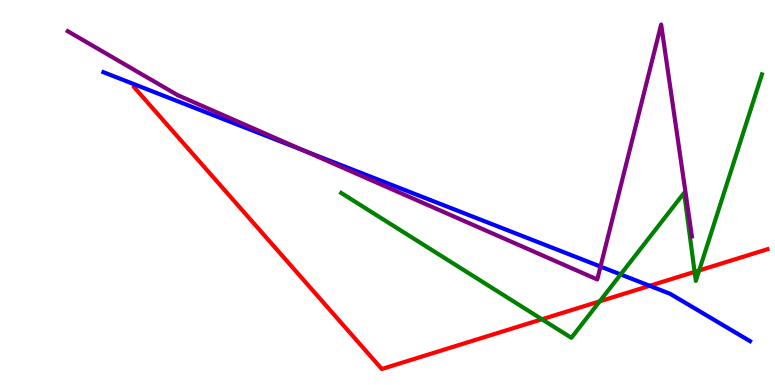[{'lines': ['blue', 'red'], 'intersections': [{'x': 8.38, 'y': 2.58}]}, {'lines': ['green', 'red'], 'intersections': [{'x': 6.99, 'y': 1.71}, {'x': 7.74, 'y': 2.17}, {'x': 8.96, 'y': 2.94}, {'x': 9.02, 'y': 2.98}]}, {'lines': ['purple', 'red'], 'intersections': []}, {'lines': ['blue', 'green'], 'intersections': [{'x': 8.01, 'y': 2.87}]}, {'lines': ['blue', 'purple'], 'intersections': [{'x': 3.92, 'y': 6.09}, {'x': 7.75, 'y': 3.08}]}, {'lines': ['green', 'purple'], 'intersections': []}]